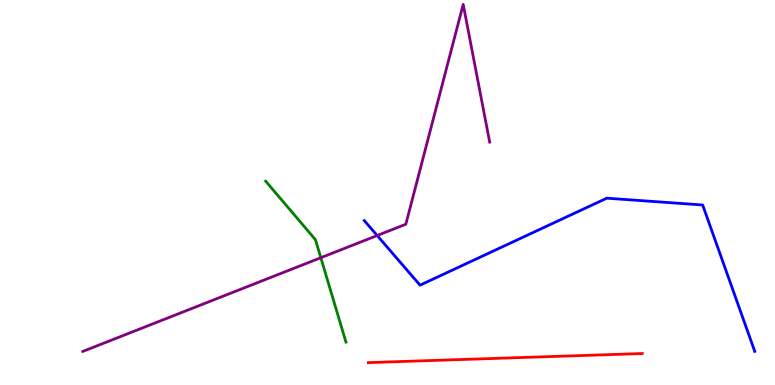[{'lines': ['blue', 'red'], 'intersections': []}, {'lines': ['green', 'red'], 'intersections': []}, {'lines': ['purple', 'red'], 'intersections': []}, {'lines': ['blue', 'green'], 'intersections': []}, {'lines': ['blue', 'purple'], 'intersections': [{'x': 4.87, 'y': 3.88}]}, {'lines': ['green', 'purple'], 'intersections': [{'x': 4.14, 'y': 3.31}]}]